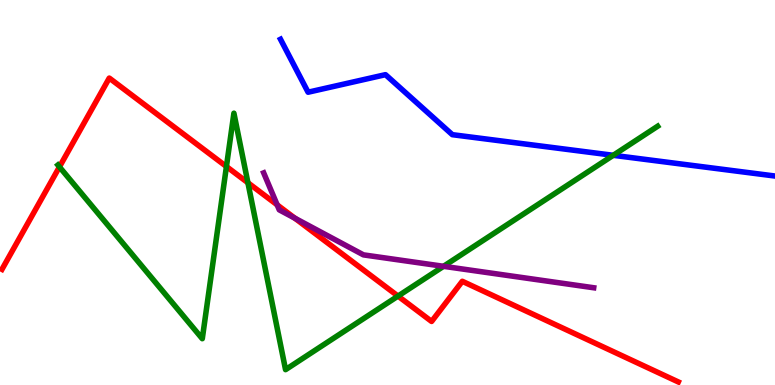[{'lines': ['blue', 'red'], 'intersections': []}, {'lines': ['green', 'red'], 'intersections': [{'x': 0.767, 'y': 5.67}, {'x': 2.92, 'y': 5.67}, {'x': 3.2, 'y': 5.25}, {'x': 5.14, 'y': 2.31}]}, {'lines': ['purple', 'red'], 'intersections': [{'x': 3.58, 'y': 4.68}, {'x': 3.8, 'y': 4.33}]}, {'lines': ['blue', 'green'], 'intersections': [{'x': 7.91, 'y': 5.97}]}, {'lines': ['blue', 'purple'], 'intersections': []}, {'lines': ['green', 'purple'], 'intersections': [{'x': 5.72, 'y': 3.08}]}]